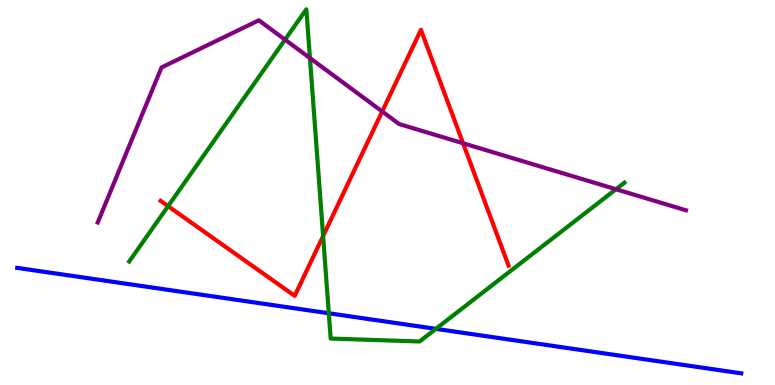[{'lines': ['blue', 'red'], 'intersections': []}, {'lines': ['green', 'red'], 'intersections': [{'x': 2.17, 'y': 4.65}, {'x': 4.17, 'y': 3.87}]}, {'lines': ['purple', 'red'], 'intersections': [{'x': 4.93, 'y': 7.1}, {'x': 5.98, 'y': 6.28}]}, {'lines': ['blue', 'green'], 'intersections': [{'x': 4.24, 'y': 1.86}, {'x': 5.62, 'y': 1.46}]}, {'lines': ['blue', 'purple'], 'intersections': []}, {'lines': ['green', 'purple'], 'intersections': [{'x': 3.68, 'y': 8.97}, {'x': 4.0, 'y': 8.49}, {'x': 7.95, 'y': 5.08}]}]